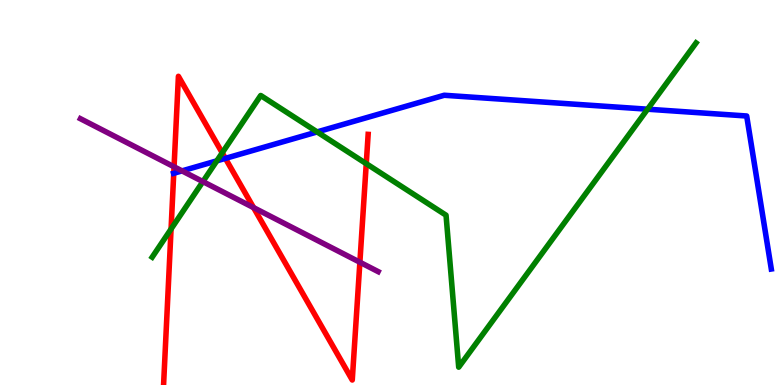[{'lines': ['blue', 'red'], 'intersections': [{'x': 2.24, 'y': 5.5}, {'x': 2.91, 'y': 5.89}]}, {'lines': ['green', 'red'], 'intersections': [{'x': 2.21, 'y': 4.05}, {'x': 2.87, 'y': 6.03}, {'x': 4.73, 'y': 5.75}]}, {'lines': ['purple', 'red'], 'intersections': [{'x': 2.25, 'y': 5.67}, {'x': 3.27, 'y': 4.61}, {'x': 4.64, 'y': 3.19}]}, {'lines': ['blue', 'green'], 'intersections': [{'x': 2.8, 'y': 5.82}, {'x': 4.09, 'y': 6.57}, {'x': 8.36, 'y': 7.16}]}, {'lines': ['blue', 'purple'], 'intersections': [{'x': 2.35, 'y': 5.56}]}, {'lines': ['green', 'purple'], 'intersections': [{'x': 2.62, 'y': 5.28}]}]